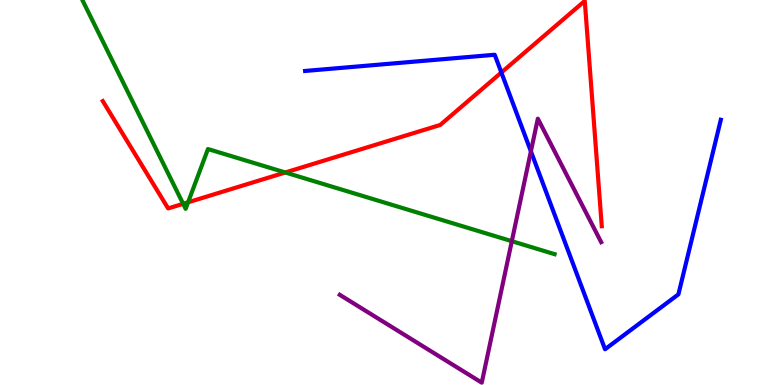[{'lines': ['blue', 'red'], 'intersections': [{'x': 6.47, 'y': 8.12}]}, {'lines': ['green', 'red'], 'intersections': [{'x': 2.36, 'y': 4.71}, {'x': 2.43, 'y': 4.75}, {'x': 3.68, 'y': 5.52}]}, {'lines': ['purple', 'red'], 'intersections': []}, {'lines': ['blue', 'green'], 'intersections': []}, {'lines': ['blue', 'purple'], 'intersections': [{'x': 6.85, 'y': 6.07}]}, {'lines': ['green', 'purple'], 'intersections': [{'x': 6.6, 'y': 3.74}]}]